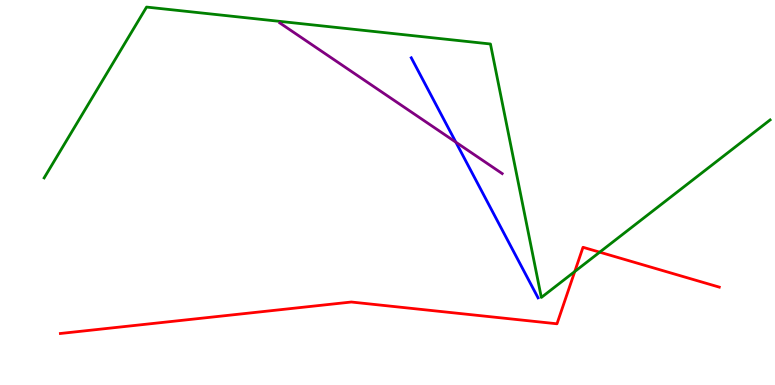[{'lines': ['blue', 'red'], 'intersections': []}, {'lines': ['green', 'red'], 'intersections': [{'x': 7.42, 'y': 2.95}, {'x': 7.74, 'y': 3.45}]}, {'lines': ['purple', 'red'], 'intersections': []}, {'lines': ['blue', 'green'], 'intersections': []}, {'lines': ['blue', 'purple'], 'intersections': [{'x': 5.88, 'y': 6.31}]}, {'lines': ['green', 'purple'], 'intersections': []}]